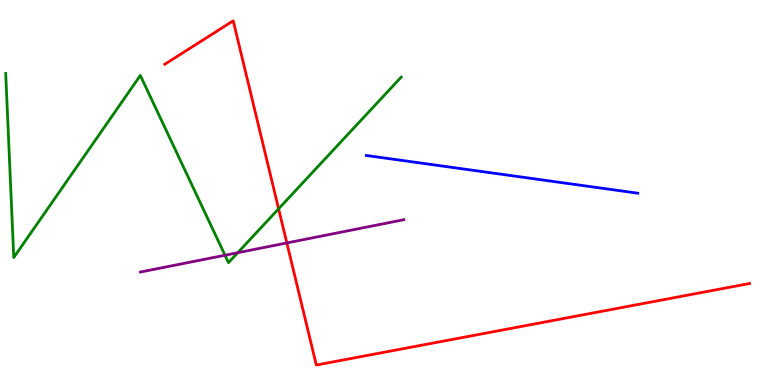[{'lines': ['blue', 'red'], 'intersections': []}, {'lines': ['green', 'red'], 'intersections': [{'x': 3.59, 'y': 4.58}]}, {'lines': ['purple', 'red'], 'intersections': [{'x': 3.7, 'y': 3.69}]}, {'lines': ['blue', 'green'], 'intersections': []}, {'lines': ['blue', 'purple'], 'intersections': []}, {'lines': ['green', 'purple'], 'intersections': [{'x': 2.9, 'y': 3.37}, {'x': 3.07, 'y': 3.44}]}]